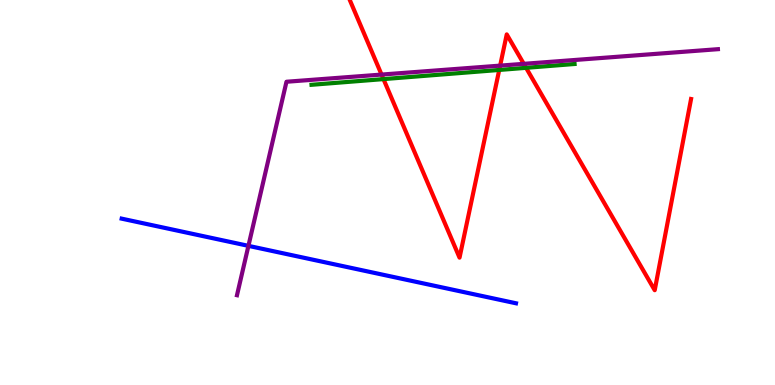[{'lines': ['blue', 'red'], 'intersections': []}, {'lines': ['green', 'red'], 'intersections': [{'x': 4.95, 'y': 7.95}, {'x': 6.44, 'y': 8.18}, {'x': 6.79, 'y': 8.24}]}, {'lines': ['purple', 'red'], 'intersections': [{'x': 4.92, 'y': 8.06}, {'x': 6.45, 'y': 8.3}, {'x': 6.76, 'y': 8.34}]}, {'lines': ['blue', 'green'], 'intersections': []}, {'lines': ['blue', 'purple'], 'intersections': [{'x': 3.21, 'y': 3.61}]}, {'lines': ['green', 'purple'], 'intersections': []}]